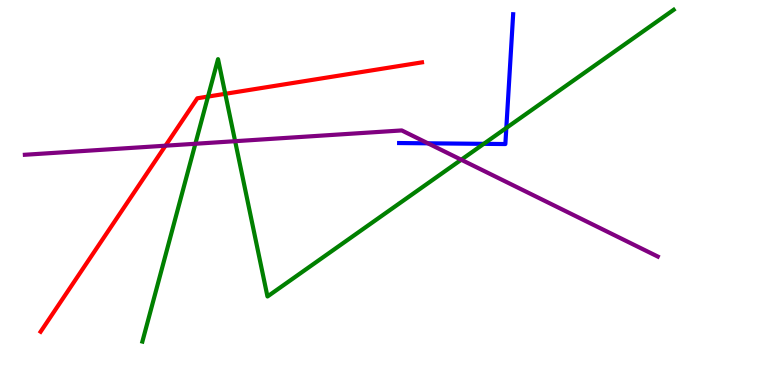[{'lines': ['blue', 'red'], 'intersections': []}, {'lines': ['green', 'red'], 'intersections': [{'x': 2.68, 'y': 7.49}, {'x': 2.91, 'y': 7.56}]}, {'lines': ['purple', 'red'], 'intersections': [{'x': 2.14, 'y': 6.22}]}, {'lines': ['blue', 'green'], 'intersections': [{'x': 6.24, 'y': 6.26}, {'x': 6.53, 'y': 6.68}]}, {'lines': ['blue', 'purple'], 'intersections': [{'x': 5.52, 'y': 6.28}]}, {'lines': ['green', 'purple'], 'intersections': [{'x': 2.52, 'y': 6.27}, {'x': 3.03, 'y': 6.33}, {'x': 5.95, 'y': 5.85}]}]